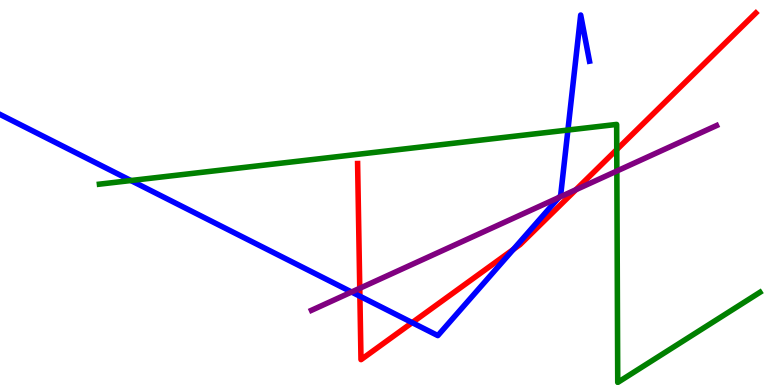[{'lines': ['blue', 'red'], 'intersections': [{'x': 4.64, 'y': 2.31}, {'x': 5.32, 'y': 1.62}, {'x': 6.62, 'y': 3.52}]}, {'lines': ['green', 'red'], 'intersections': [{'x': 7.96, 'y': 6.11}]}, {'lines': ['purple', 'red'], 'intersections': [{'x': 4.64, 'y': 2.51}, {'x': 7.43, 'y': 5.07}]}, {'lines': ['blue', 'green'], 'intersections': [{'x': 1.69, 'y': 5.31}, {'x': 7.33, 'y': 6.62}]}, {'lines': ['blue', 'purple'], 'intersections': [{'x': 4.54, 'y': 2.42}, {'x': 7.21, 'y': 4.87}]}, {'lines': ['green', 'purple'], 'intersections': [{'x': 7.96, 'y': 5.56}]}]